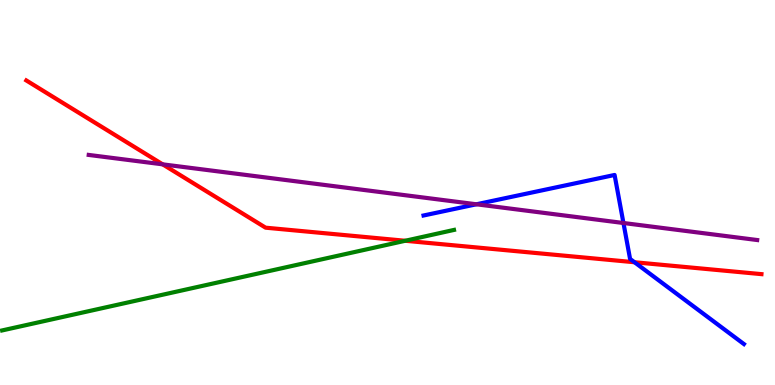[{'lines': ['blue', 'red'], 'intersections': [{'x': 8.19, 'y': 3.19}]}, {'lines': ['green', 'red'], 'intersections': [{'x': 5.23, 'y': 3.75}]}, {'lines': ['purple', 'red'], 'intersections': [{'x': 2.1, 'y': 5.73}]}, {'lines': ['blue', 'green'], 'intersections': []}, {'lines': ['blue', 'purple'], 'intersections': [{'x': 6.15, 'y': 4.69}, {'x': 8.04, 'y': 4.21}]}, {'lines': ['green', 'purple'], 'intersections': []}]